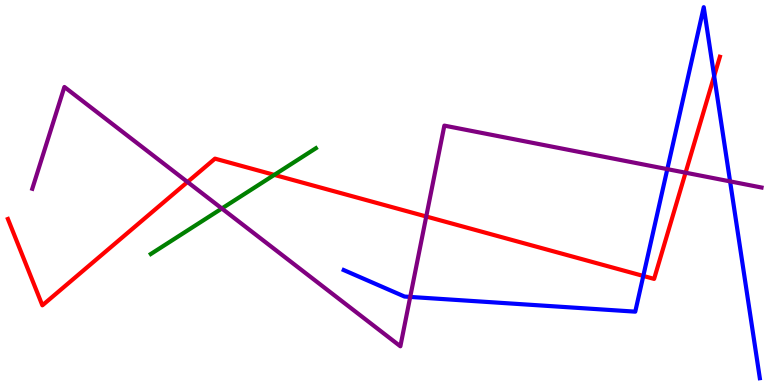[{'lines': ['blue', 'red'], 'intersections': [{'x': 8.3, 'y': 2.83}, {'x': 9.22, 'y': 8.02}]}, {'lines': ['green', 'red'], 'intersections': [{'x': 3.54, 'y': 5.46}]}, {'lines': ['purple', 'red'], 'intersections': [{'x': 2.42, 'y': 5.27}, {'x': 5.5, 'y': 4.38}, {'x': 8.85, 'y': 5.51}]}, {'lines': ['blue', 'green'], 'intersections': []}, {'lines': ['blue', 'purple'], 'intersections': [{'x': 5.29, 'y': 2.29}, {'x': 8.61, 'y': 5.61}, {'x': 9.42, 'y': 5.29}]}, {'lines': ['green', 'purple'], 'intersections': [{'x': 2.86, 'y': 4.58}]}]